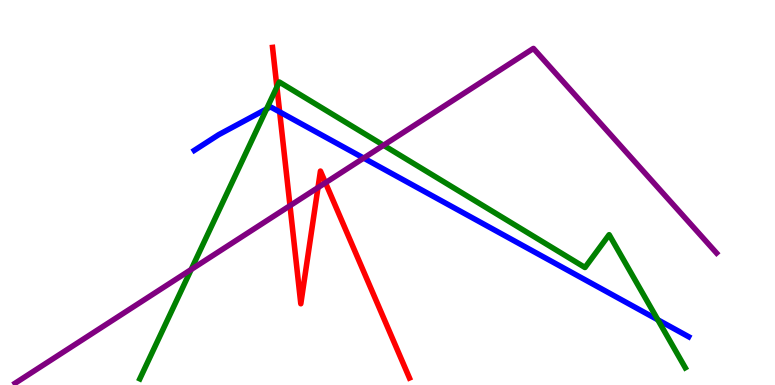[{'lines': ['blue', 'red'], 'intersections': [{'x': 3.61, 'y': 7.09}]}, {'lines': ['green', 'red'], 'intersections': [{'x': 3.57, 'y': 7.74}]}, {'lines': ['purple', 'red'], 'intersections': [{'x': 3.74, 'y': 4.66}, {'x': 4.1, 'y': 5.13}, {'x': 4.2, 'y': 5.25}]}, {'lines': ['blue', 'green'], 'intersections': [{'x': 3.44, 'y': 7.17}, {'x': 8.49, 'y': 1.69}]}, {'lines': ['blue', 'purple'], 'intersections': [{'x': 4.69, 'y': 5.89}]}, {'lines': ['green', 'purple'], 'intersections': [{'x': 2.47, 'y': 3.0}, {'x': 4.95, 'y': 6.23}]}]